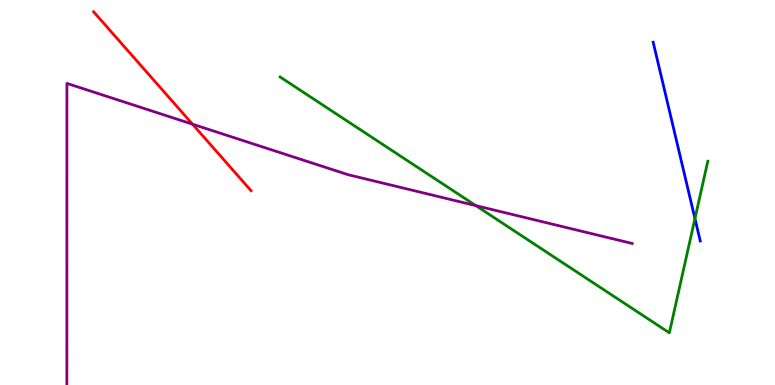[{'lines': ['blue', 'red'], 'intersections': []}, {'lines': ['green', 'red'], 'intersections': []}, {'lines': ['purple', 'red'], 'intersections': [{'x': 2.48, 'y': 6.77}]}, {'lines': ['blue', 'green'], 'intersections': [{'x': 8.97, 'y': 4.32}]}, {'lines': ['blue', 'purple'], 'intersections': []}, {'lines': ['green', 'purple'], 'intersections': [{'x': 6.14, 'y': 4.66}]}]